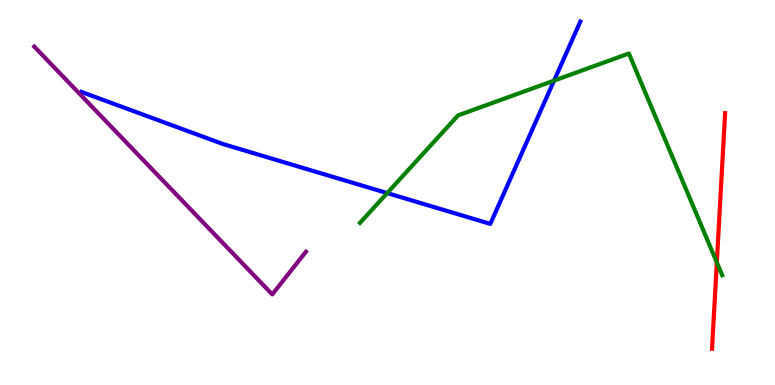[{'lines': ['blue', 'red'], 'intersections': []}, {'lines': ['green', 'red'], 'intersections': [{'x': 9.25, 'y': 3.18}]}, {'lines': ['purple', 'red'], 'intersections': []}, {'lines': ['blue', 'green'], 'intersections': [{'x': 5.0, 'y': 4.98}, {'x': 7.15, 'y': 7.91}]}, {'lines': ['blue', 'purple'], 'intersections': []}, {'lines': ['green', 'purple'], 'intersections': []}]